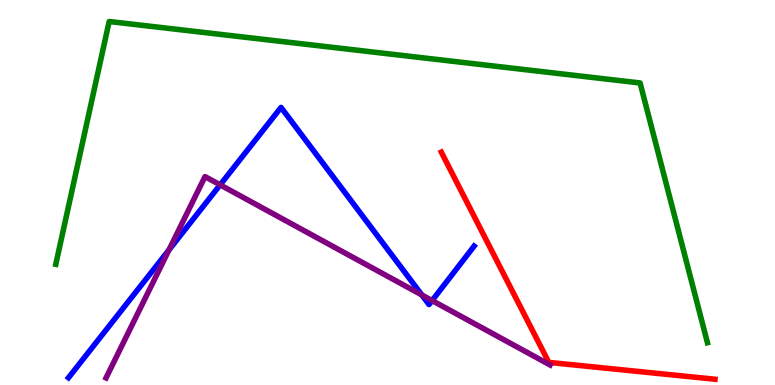[{'lines': ['blue', 'red'], 'intersections': []}, {'lines': ['green', 'red'], 'intersections': []}, {'lines': ['purple', 'red'], 'intersections': []}, {'lines': ['blue', 'green'], 'intersections': []}, {'lines': ['blue', 'purple'], 'intersections': [{'x': 2.18, 'y': 3.51}, {'x': 2.84, 'y': 5.2}, {'x': 5.44, 'y': 2.34}, {'x': 5.58, 'y': 2.19}]}, {'lines': ['green', 'purple'], 'intersections': []}]